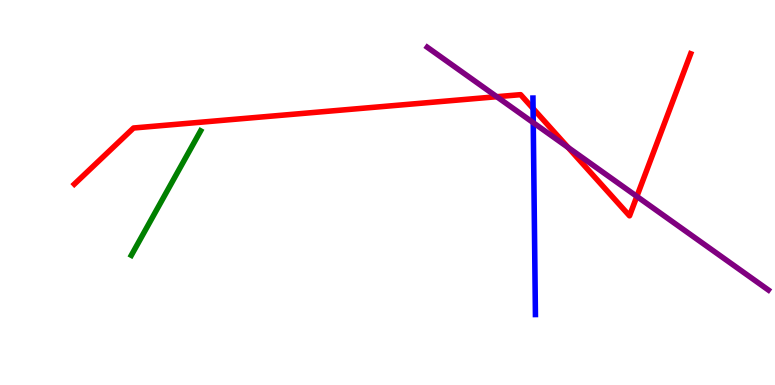[{'lines': ['blue', 'red'], 'intersections': [{'x': 6.88, 'y': 7.18}]}, {'lines': ['green', 'red'], 'intersections': []}, {'lines': ['purple', 'red'], 'intersections': [{'x': 6.41, 'y': 7.49}, {'x': 7.33, 'y': 6.17}, {'x': 8.22, 'y': 4.9}]}, {'lines': ['blue', 'green'], 'intersections': []}, {'lines': ['blue', 'purple'], 'intersections': [{'x': 6.88, 'y': 6.81}]}, {'lines': ['green', 'purple'], 'intersections': []}]